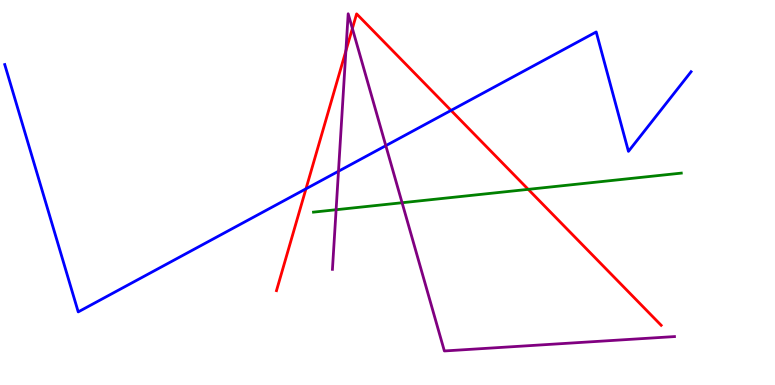[{'lines': ['blue', 'red'], 'intersections': [{'x': 3.95, 'y': 5.1}, {'x': 5.82, 'y': 7.13}]}, {'lines': ['green', 'red'], 'intersections': [{'x': 6.82, 'y': 5.08}]}, {'lines': ['purple', 'red'], 'intersections': [{'x': 4.46, 'y': 8.68}, {'x': 4.55, 'y': 9.26}]}, {'lines': ['blue', 'green'], 'intersections': []}, {'lines': ['blue', 'purple'], 'intersections': [{'x': 4.37, 'y': 5.55}, {'x': 4.98, 'y': 6.22}]}, {'lines': ['green', 'purple'], 'intersections': [{'x': 4.34, 'y': 4.55}, {'x': 5.19, 'y': 4.73}]}]